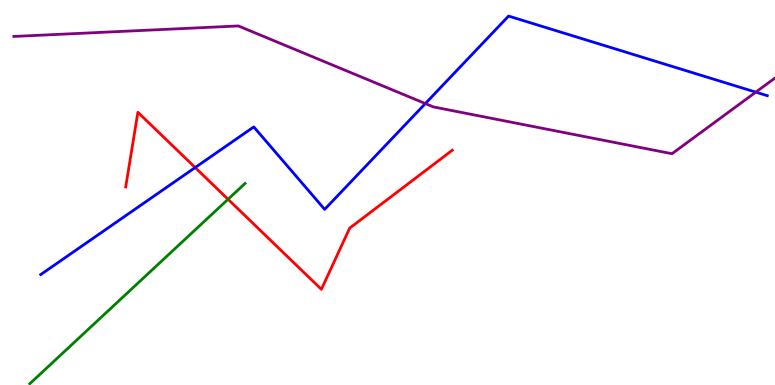[{'lines': ['blue', 'red'], 'intersections': [{'x': 2.52, 'y': 5.65}]}, {'lines': ['green', 'red'], 'intersections': [{'x': 2.94, 'y': 4.82}]}, {'lines': ['purple', 'red'], 'intersections': []}, {'lines': ['blue', 'green'], 'intersections': []}, {'lines': ['blue', 'purple'], 'intersections': [{'x': 5.49, 'y': 7.31}, {'x': 9.75, 'y': 7.61}]}, {'lines': ['green', 'purple'], 'intersections': []}]